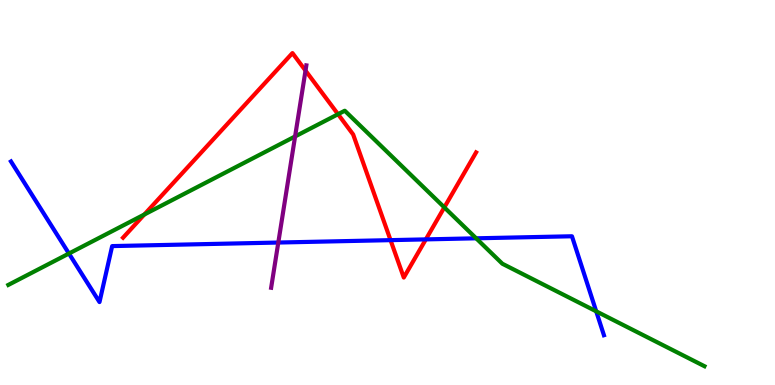[{'lines': ['blue', 'red'], 'intersections': [{'x': 5.04, 'y': 3.76}, {'x': 5.49, 'y': 3.78}]}, {'lines': ['green', 'red'], 'intersections': [{'x': 1.86, 'y': 4.43}, {'x': 4.36, 'y': 7.03}, {'x': 5.73, 'y': 4.61}]}, {'lines': ['purple', 'red'], 'intersections': [{'x': 3.94, 'y': 8.17}]}, {'lines': ['blue', 'green'], 'intersections': [{'x': 0.89, 'y': 3.41}, {'x': 6.14, 'y': 3.81}, {'x': 7.69, 'y': 1.91}]}, {'lines': ['blue', 'purple'], 'intersections': [{'x': 3.59, 'y': 3.7}]}, {'lines': ['green', 'purple'], 'intersections': [{'x': 3.81, 'y': 6.46}]}]